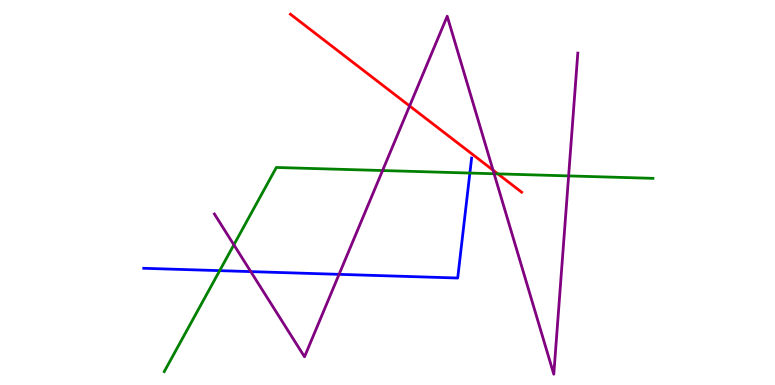[{'lines': ['blue', 'red'], 'intersections': []}, {'lines': ['green', 'red'], 'intersections': [{'x': 6.42, 'y': 5.48}]}, {'lines': ['purple', 'red'], 'intersections': [{'x': 5.29, 'y': 7.25}, {'x': 6.36, 'y': 5.58}]}, {'lines': ['blue', 'green'], 'intersections': [{'x': 2.83, 'y': 2.97}, {'x': 6.06, 'y': 5.5}]}, {'lines': ['blue', 'purple'], 'intersections': [{'x': 3.24, 'y': 2.95}, {'x': 4.38, 'y': 2.87}]}, {'lines': ['green', 'purple'], 'intersections': [{'x': 3.02, 'y': 3.64}, {'x': 4.94, 'y': 5.57}, {'x': 6.38, 'y': 5.49}, {'x': 7.34, 'y': 5.43}]}]